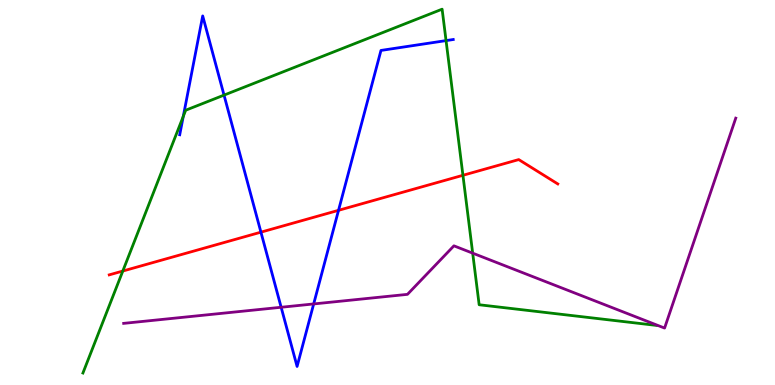[{'lines': ['blue', 'red'], 'intersections': [{'x': 3.37, 'y': 3.97}, {'x': 4.37, 'y': 4.54}]}, {'lines': ['green', 'red'], 'intersections': [{'x': 1.58, 'y': 2.96}, {'x': 5.97, 'y': 5.45}]}, {'lines': ['purple', 'red'], 'intersections': []}, {'lines': ['blue', 'green'], 'intersections': [{'x': 2.36, 'y': 6.98}, {'x': 2.89, 'y': 7.53}, {'x': 5.76, 'y': 8.95}]}, {'lines': ['blue', 'purple'], 'intersections': [{'x': 3.63, 'y': 2.02}, {'x': 4.05, 'y': 2.11}]}, {'lines': ['green', 'purple'], 'intersections': [{'x': 6.1, 'y': 3.42}]}]